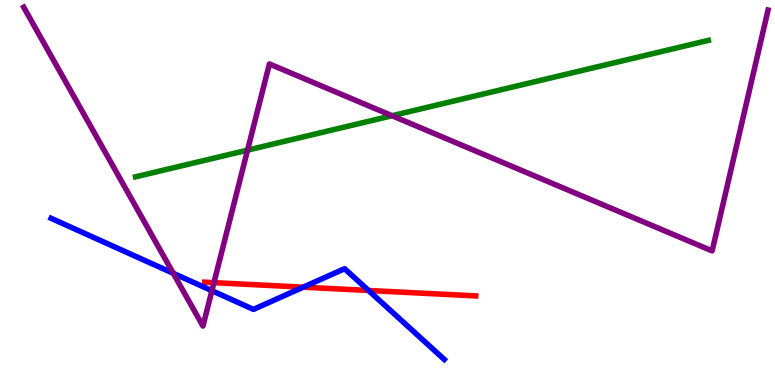[{'lines': ['blue', 'red'], 'intersections': [{'x': 3.91, 'y': 2.54}, {'x': 4.76, 'y': 2.46}]}, {'lines': ['green', 'red'], 'intersections': []}, {'lines': ['purple', 'red'], 'intersections': [{'x': 2.76, 'y': 2.66}]}, {'lines': ['blue', 'green'], 'intersections': []}, {'lines': ['blue', 'purple'], 'intersections': [{'x': 2.24, 'y': 2.9}, {'x': 2.73, 'y': 2.45}]}, {'lines': ['green', 'purple'], 'intersections': [{'x': 3.19, 'y': 6.1}, {'x': 5.06, 'y': 6.99}]}]